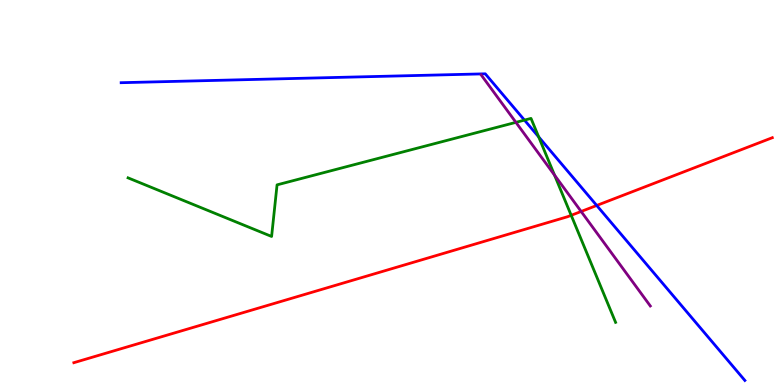[{'lines': ['blue', 'red'], 'intersections': [{'x': 7.7, 'y': 4.66}]}, {'lines': ['green', 'red'], 'intersections': [{'x': 7.37, 'y': 4.41}]}, {'lines': ['purple', 'red'], 'intersections': [{'x': 7.5, 'y': 4.51}]}, {'lines': ['blue', 'green'], 'intersections': [{'x': 6.77, 'y': 6.88}, {'x': 6.95, 'y': 6.44}]}, {'lines': ['blue', 'purple'], 'intersections': []}, {'lines': ['green', 'purple'], 'intersections': [{'x': 6.66, 'y': 6.82}, {'x': 7.16, 'y': 5.45}]}]